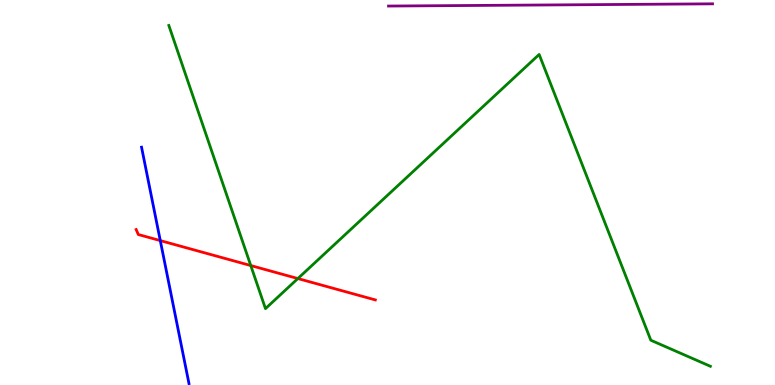[{'lines': ['blue', 'red'], 'intersections': [{'x': 2.07, 'y': 3.75}]}, {'lines': ['green', 'red'], 'intersections': [{'x': 3.24, 'y': 3.1}, {'x': 3.84, 'y': 2.77}]}, {'lines': ['purple', 'red'], 'intersections': []}, {'lines': ['blue', 'green'], 'intersections': []}, {'lines': ['blue', 'purple'], 'intersections': []}, {'lines': ['green', 'purple'], 'intersections': []}]